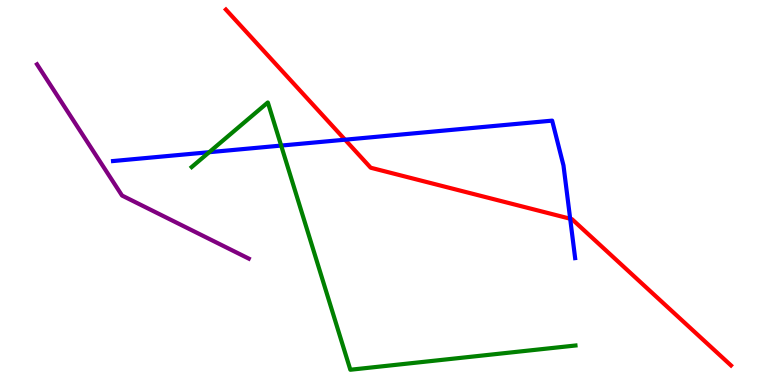[{'lines': ['blue', 'red'], 'intersections': [{'x': 4.45, 'y': 6.37}, {'x': 7.36, 'y': 4.32}]}, {'lines': ['green', 'red'], 'intersections': []}, {'lines': ['purple', 'red'], 'intersections': []}, {'lines': ['blue', 'green'], 'intersections': [{'x': 2.7, 'y': 6.05}, {'x': 3.63, 'y': 6.22}]}, {'lines': ['blue', 'purple'], 'intersections': []}, {'lines': ['green', 'purple'], 'intersections': []}]